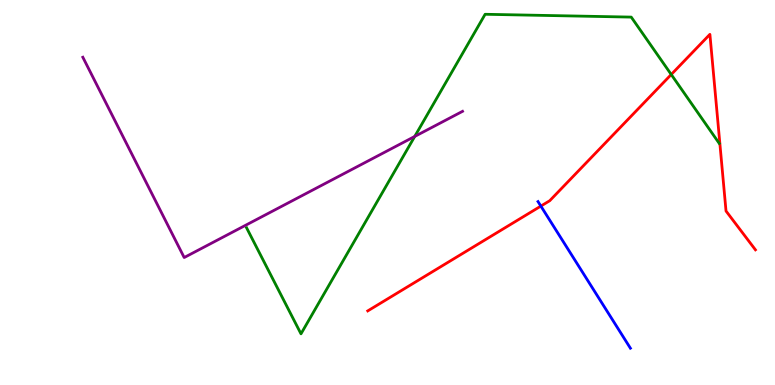[{'lines': ['blue', 'red'], 'intersections': [{'x': 6.98, 'y': 4.65}]}, {'lines': ['green', 'red'], 'intersections': [{'x': 8.66, 'y': 8.06}]}, {'lines': ['purple', 'red'], 'intersections': []}, {'lines': ['blue', 'green'], 'intersections': []}, {'lines': ['blue', 'purple'], 'intersections': []}, {'lines': ['green', 'purple'], 'intersections': [{'x': 5.35, 'y': 6.46}]}]